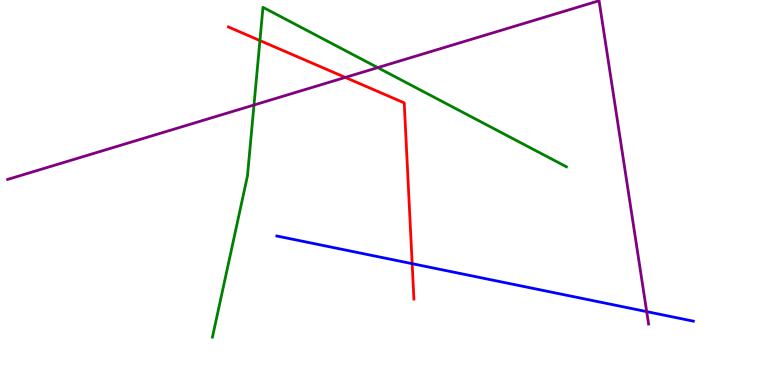[{'lines': ['blue', 'red'], 'intersections': [{'x': 5.32, 'y': 3.15}]}, {'lines': ['green', 'red'], 'intersections': [{'x': 3.35, 'y': 8.95}]}, {'lines': ['purple', 'red'], 'intersections': [{'x': 4.46, 'y': 7.99}]}, {'lines': ['blue', 'green'], 'intersections': []}, {'lines': ['blue', 'purple'], 'intersections': [{'x': 8.34, 'y': 1.91}]}, {'lines': ['green', 'purple'], 'intersections': [{'x': 3.28, 'y': 7.27}, {'x': 4.87, 'y': 8.24}]}]